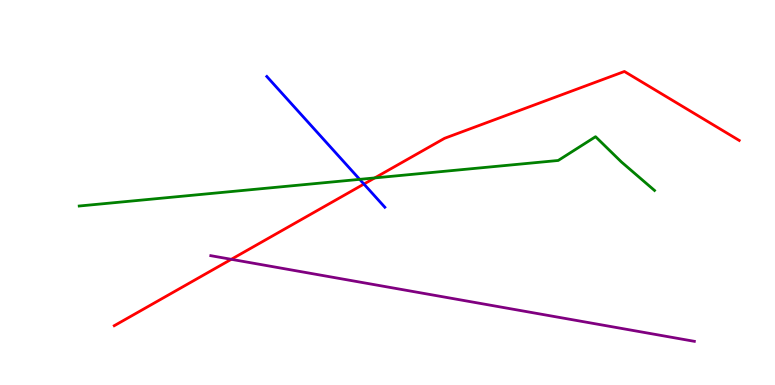[{'lines': ['blue', 'red'], 'intersections': [{'x': 4.7, 'y': 5.22}]}, {'lines': ['green', 'red'], 'intersections': [{'x': 4.84, 'y': 5.38}]}, {'lines': ['purple', 'red'], 'intersections': [{'x': 2.98, 'y': 3.26}]}, {'lines': ['blue', 'green'], 'intersections': [{'x': 4.64, 'y': 5.34}]}, {'lines': ['blue', 'purple'], 'intersections': []}, {'lines': ['green', 'purple'], 'intersections': []}]